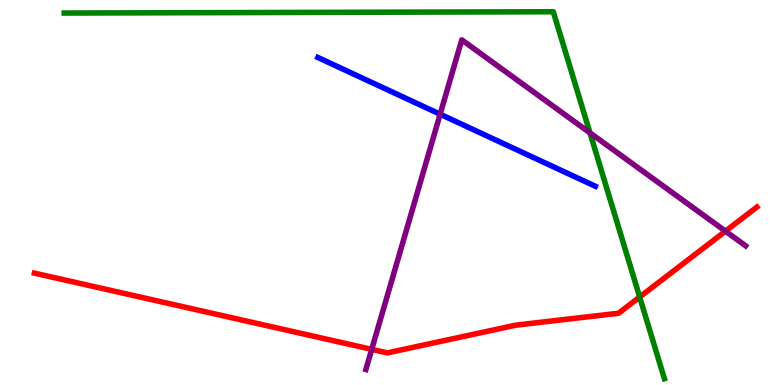[{'lines': ['blue', 'red'], 'intersections': []}, {'lines': ['green', 'red'], 'intersections': [{'x': 8.25, 'y': 2.29}]}, {'lines': ['purple', 'red'], 'intersections': [{'x': 4.8, 'y': 0.925}, {'x': 9.36, 'y': 4.0}]}, {'lines': ['blue', 'green'], 'intersections': []}, {'lines': ['blue', 'purple'], 'intersections': [{'x': 5.68, 'y': 7.03}]}, {'lines': ['green', 'purple'], 'intersections': [{'x': 7.61, 'y': 6.55}]}]